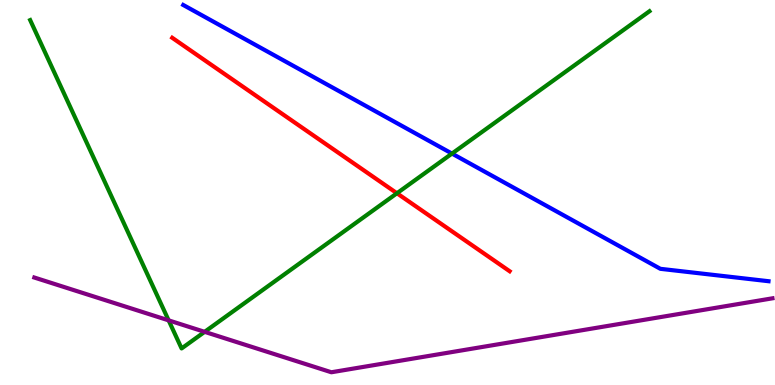[{'lines': ['blue', 'red'], 'intersections': []}, {'lines': ['green', 'red'], 'intersections': [{'x': 5.12, 'y': 4.98}]}, {'lines': ['purple', 'red'], 'intersections': []}, {'lines': ['blue', 'green'], 'intersections': [{'x': 5.83, 'y': 6.01}]}, {'lines': ['blue', 'purple'], 'intersections': []}, {'lines': ['green', 'purple'], 'intersections': [{'x': 2.18, 'y': 1.68}, {'x': 2.64, 'y': 1.38}]}]